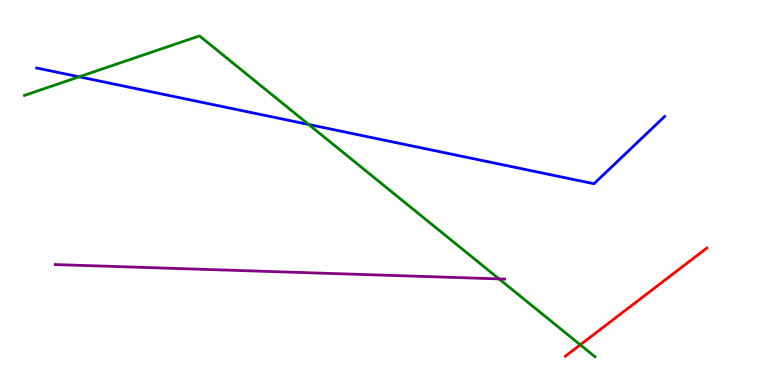[{'lines': ['blue', 'red'], 'intersections': []}, {'lines': ['green', 'red'], 'intersections': [{'x': 7.49, 'y': 1.04}]}, {'lines': ['purple', 'red'], 'intersections': []}, {'lines': ['blue', 'green'], 'intersections': [{'x': 1.02, 'y': 8.0}, {'x': 3.98, 'y': 6.77}]}, {'lines': ['blue', 'purple'], 'intersections': []}, {'lines': ['green', 'purple'], 'intersections': [{'x': 6.44, 'y': 2.76}]}]